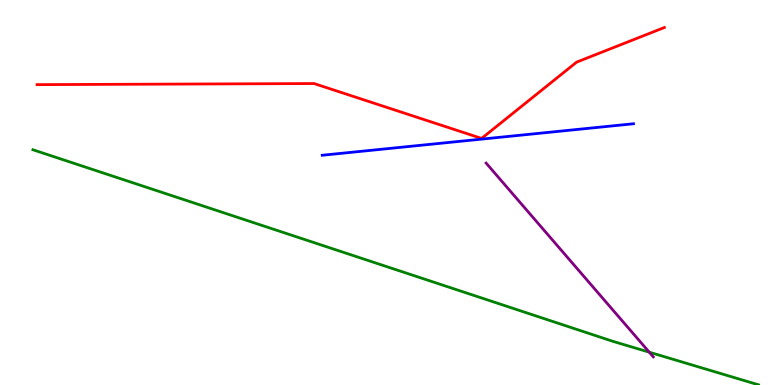[{'lines': ['blue', 'red'], 'intersections': []}, {'lines': ['green', 'red'], 'intersections': []}, {'lines': ['purple', 'red'], 'intersections': []}, {'lines': ['blue', 'green'], 'intersections': []}, {'lines': ['blue', 'purple'], 'intersections': []}, {'lines': ['green', 'purple'], 'intersections': [{'x': 8.38, 'y': 0.852}]}]